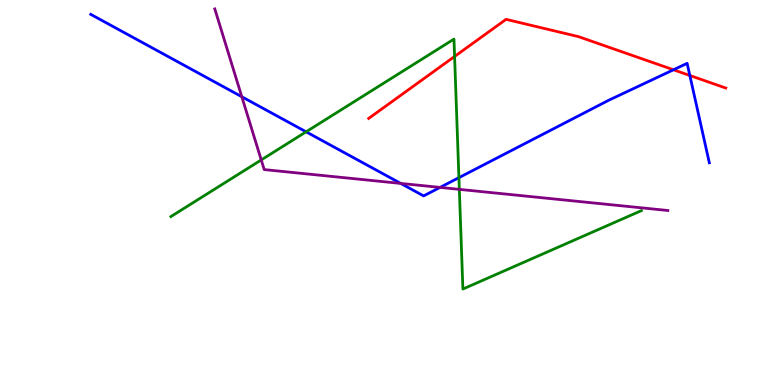[{'lines': ['blue', 'red'], 'intersections': [{'x': 8.69, 'y': 8.19}, {'x': 8.9, 'y': 8.04}]}, {'lines': ['green', 'red'], 'intersections': [{'x': 5.87, 'y': 8.53}]}, {'lines': ['purple', 'red'], 'intersections': []}, {'lines': ['blue', 'green'], 'intersections': [{'x': 3.95, 'y': 6.58}, {'x': 5.92, 'y': 5.39}]}, {'lines': ['blue', 'purple'], 'intersections': [{'x': 3.12, 'y': 7.49}, {'x': 5.17, 'y': 5.24}, {'x': 5.68, 'y': 5.13}]}, {'lines': ['green', 'purple'], 'intersections': [{'x': 3.37, 'y': 5.85}, {'x': 5.93, 'y': 5.08}]}]